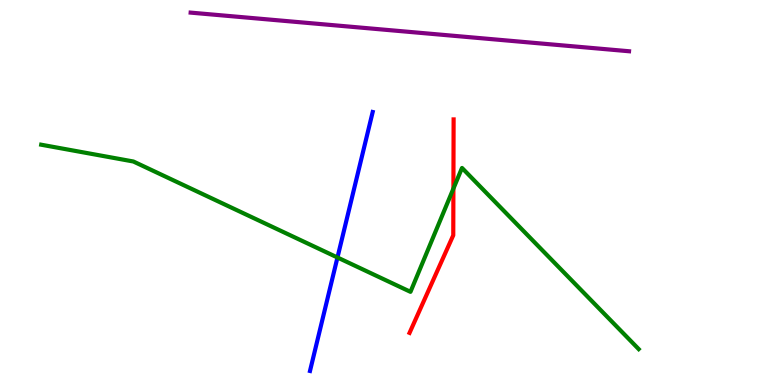[{'lines': ['blue', 'red'], 'intersections': []}, {'lines': ['green', 'red'], 'intersections': [{'x': 5.85, 'y': 5.1}]}, {'lines': ['purple', 'red'], 'intersections': []}, {'lines': ['blue', 'green'], 'intersections': [{'x': 4.35, 'y': 3.31}]}, {'lines': ['blue', 'purple'], 'intersections': []}, {'lines': ['green', 'purple'], 'intersections': []}]